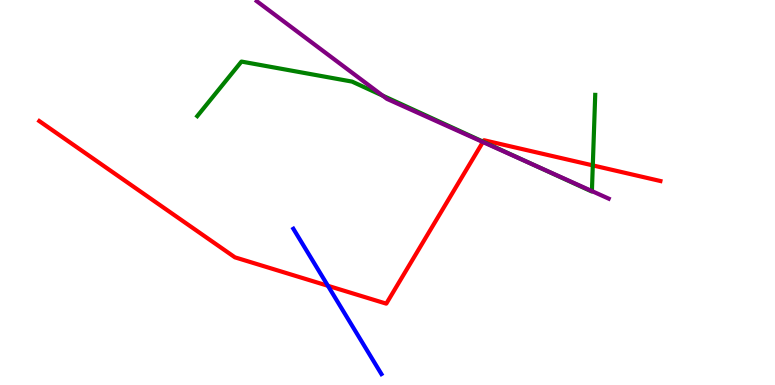[{'lines': ['blue', 'red'], 'intersections': [{'x': 4.23, 'y': 2.58}]}, {'lines': ['green', 'red'], 'intersections': [{'x': 6.23, 'y': 6.32}, {'x': 7.65, 'y': 5.7}]}, {'lines': ['purple', 'red'], 'intersections': [{'x': 6.23, 'y': 6.31}]}, {'lines': ['blue', 'green'], 'intersections': []}, {'lines': ['blue', 'purple'], 'intersections': []}, {'lines': ['green', 'purple'], 'intersections': [{'x': 4.94, 'y': 7.52}, {'x': 6.9, 'y': 5.7}, {'x': 7.64, 'y': 5.04}]}]